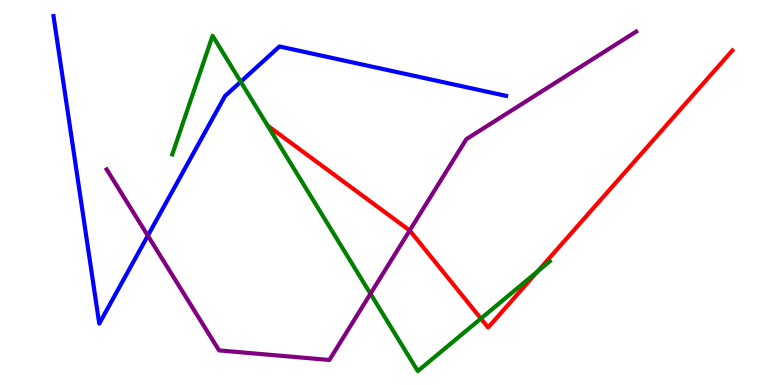[{'lines': ['blue', 'red'], 'intersections': []}, {'lines': ['green', 'red'], 'intersections': [{'x': 6.21, 'y': 1.73}, {'x': 6.94, 'y': 2.95}]}, {'lines': ['purple', 'red'], 'intersections': [{'x': 5.29, 'y': 4.01}]}, {'lines': ['blue', 'green'], 'intersections': [{'x': 3.11, 'y': 7.88}]}, {'lines': ['blue', 'purple'], 'intersections': [{'x': 1.91, 'y': 3.88}]}, {'lines': ['green', 'purple'], 'intersections': [{'x': 4.78, 'y': 2.37}]}]